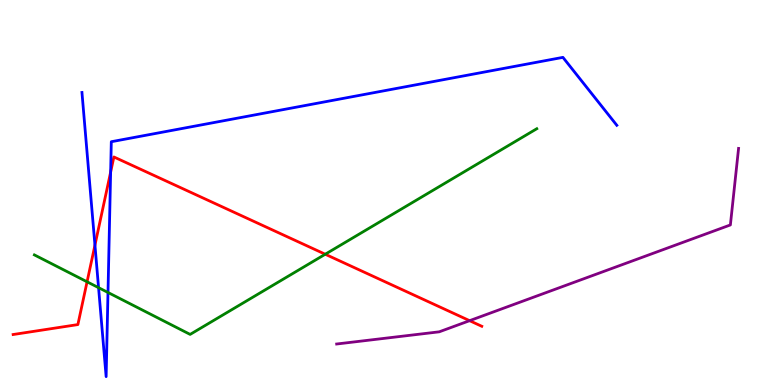[{'lines': ['blue', 'red'], 'intersections': [{'x': 1.23, 'y': 3.63}, {'x': 1.43, 'y': 5.53}]}, {'lines': ['green', 'red'], 'intersections': [{'x': 1.12, 'y': 2.68}, {'x': 4.2, 'y': 3.4}]}, {'lines': ['purple', 'red'], 'intersections': [{'x': 6.06, 'y': 1.67}]}, {'lines': ['blue', 'green'], 'intersections': [{'x': 1.27, 'y': 2.53}, {'x': 1.39, 'y': 2.4}]}, {'lines': ['blue', 'purple'], 'intersections': []}, {'lines': ['green', 'purple'], 'intersections': []}]